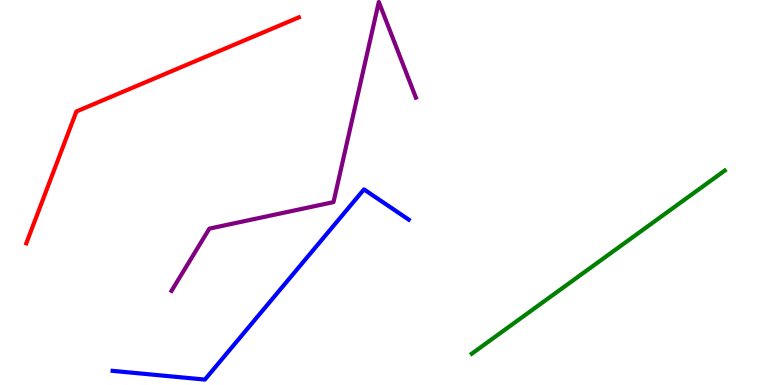[{'lines': ['blue', 'red'], 'intersections': []}, {'lines': ['green', 'red'], 'intersections': []}, {'lines': ['purple', 'red'], 'intersections': []}, {'lines': ['blue', 'green'], 'intersections': []}, {'lines': ['blue', 'purple'], 'intersections': []}, {'lines': ['green', 'purple'], 'intersections': []}]